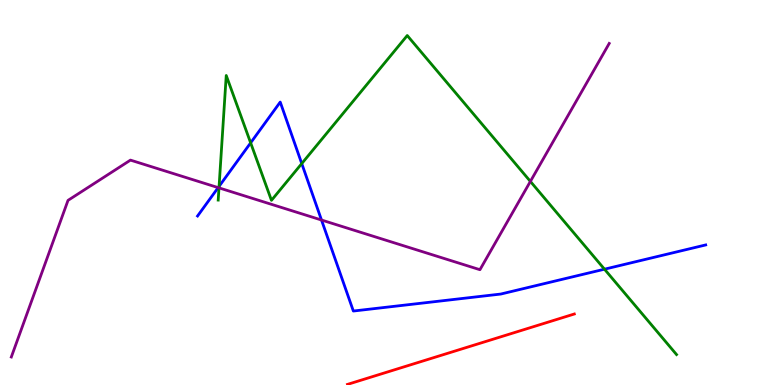[{'lines': ['blue', 'red'], 'intersections': []}, {'lines': ['green', 'red'], 'intersections': []}, {'lines': ['purple', 'red'], 'intersections': []}, {'lines': ['blue', 'green'], 'intersections': [{'x': 2.83, 'y': 5.16}, {'x': 3.23, 'y': 6.29}, {'x': 3.89, 'y': 5.75}, {'x': 7.8, 'y': 3.01}]}, {'lines': ['blue', 'purple'], 'intersections': [{'x': 2.81, 'y': 5.13}, {'x': 4.15, 'y': 4.29}]}, {'lines': ['green', 'purple'], 'intersections': [{'x': 2.83, 'y': 5.12}, {'x': 6.84, 'y': 5.29}]}]